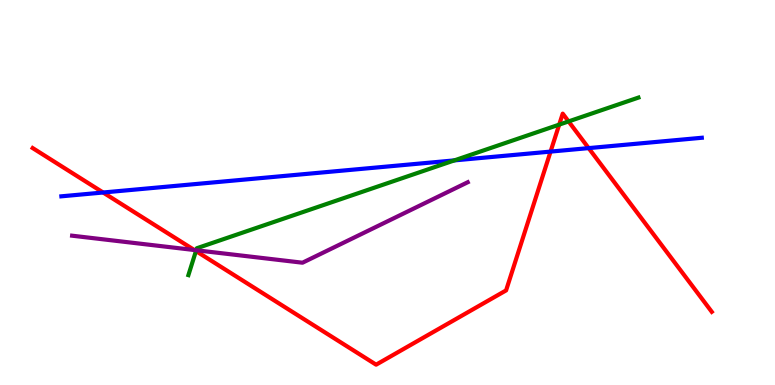[{'lines': ['blue', 'red'], 'intersections': [{'x': 1.33, 'y': 5.0}, {'x': 7.1, 'y': 6.06}, {'x': 7.6, 'y': 6.15}]}, {'lines': ['green', 'red'], 'intersections': [{'x': 2.53, 'y': 3.48}, {'x': 7.22, 'y': 6.76}, {'x': 7.34, 'y': 6.85}]}, {'lines': ['purple', 'red'], 'intersections': [{'x': 2.51, 'y': 3.51}]}, {'lines': ['blue', 'green'], 'intersections': [{'x': 5.86, 'y': 5.83}]}, {'lines': ['blue', 'purple'], 'intersections': []}, {'lines': ['green', 'purple'], 'intersections': [{'x': 2.53, 'y': 3.5}]}]